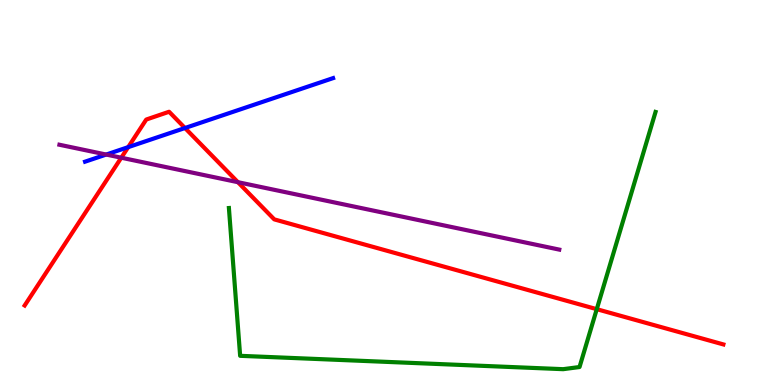[{'lines': ['blue', 'red'], 'intersections': [{'x': 1.65, 'y': 6.18}, {'x': 2.39, 'y': 6.68}]}, {'lines': ['green', 'red'], 'intersections': [{'x': 7.7, 'y': 1.97}]}, {'lines': ['purple', 'red'], 'intersections': [{'x': 1.56, 'y': 5.9}, {'x': 3.07, 'y': 5.27}]}, {'lines': ['blue', 'green'], 'intersections': []}, {'lines': ['blue', 'purple'], 'intersections': [{'x': 1.37, 'y': 5.99}]}, {'lines': ['green', 'purple'], 'intersections': []}]